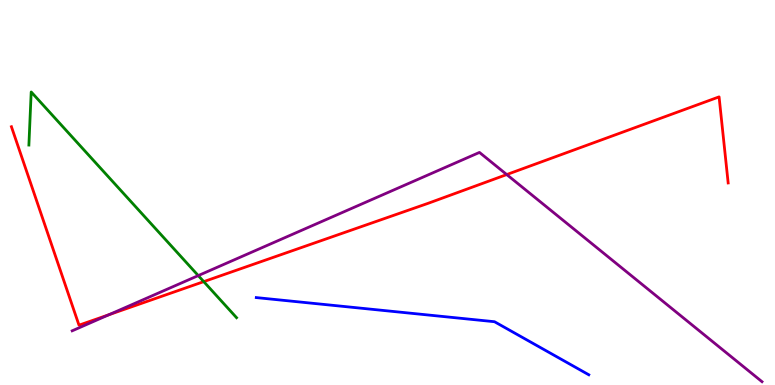[{'lines': ['blue', 'red'], 'intersections': []}, {'lines': ['green', 'red'], 'intersections': [{'x': 2.63, 'y': 2.68}]}, {'lines': ['purple', 'red'], 'intersections': [{'x': 1.4, 'y': 1.82}, {'x': 6.54, 'y': 5.47}]}, {'lines': ['blue', 'green'], 'intersections': []}, {'lines': ['blue', 'purple'], 'intersections': []}, {'lines': ['green', 'purple'], 'intersections': [{'x': 2.56, 'y': 2.84}]}]